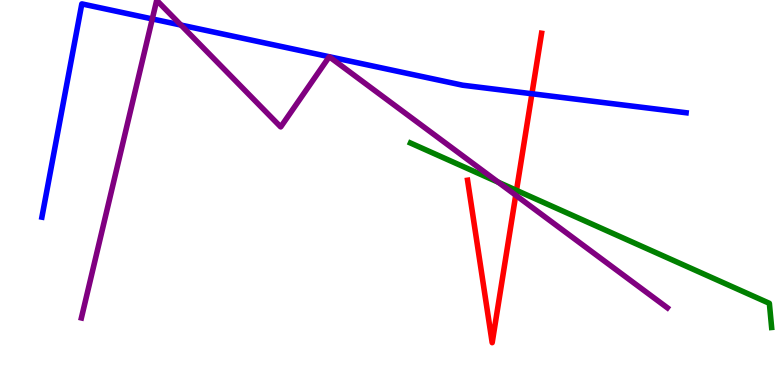[{'lines': ['blue', 'red'], 'intersections': [{'x': 6.86, 'y': 7.57}]}, {'lines': ['green', 'red'], 'intersections': [{'x': 6.66, 'y': 5.06}]}, {'lines': ['purple', 'red'], 'intersections': [{'x': 6.65, 'y': 4.93}]}, {'lines': ['blue', 'green'], 'intersections': []}, {'lines': ['blue', 'purple'], 'intersections': [{'x': 1.97, 'y': 9.51}, {'x': 2.33, 'y': 9.35}]}, {'lines': ['green', 'purple'], 'intersections': [{'x': 6.43, 'y': 5.27}]}]